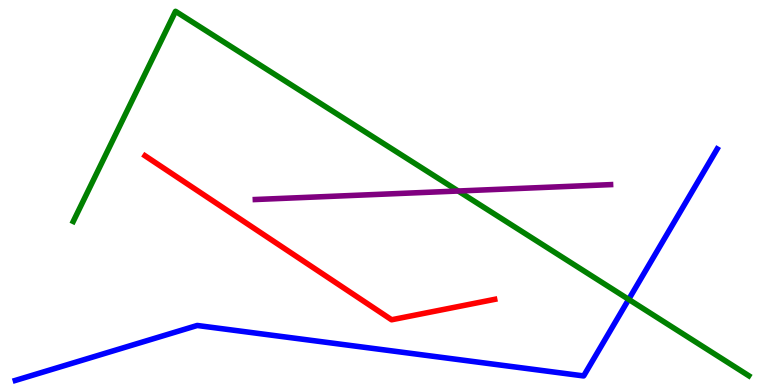[{'lines': ['blue', 'red'], 'intersections': []}, {'lines': ['green', 'red'], 'intersections': []}, {'lines': ['purple', 'red'], 'intersections': []}, {'lines': ['blue', 'green'], 'intersections': [{'x': 8.11, 'y': 2.22}]}, {'lines': ['blue', 'purple'], 'intersections': []}, {'lines': ['green', 'purple'], 'intersections': [{'x': 5.91, 'y': 5.04}]}]